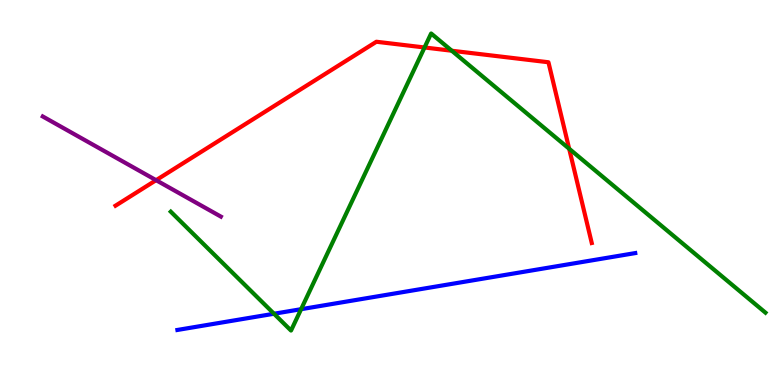[{'lines': ['blue', 'red'], 'intersections': []}, {'lines': ['green', 'red'], 'intersections': [{'x': 5.48, 'y': 8.77}, {'x': 5.83, 'y': 8.68}, {'x': 7.34, 'y': 6.14}]}, {'lines': ['purple', 'red'], 'intersections': [{'x': 2.01, 'y': 5.32}]}, {'lines': ['blue', 'green'], 'intersections': [{'x': 3.54, 'y': 1.85}, {'x': 3.89, 'y': 1.97}]}, {'lines': ['blue', 'purple'], 'intersections': []}, {'lines': ['green', 'purple'], 'intersections': []}]